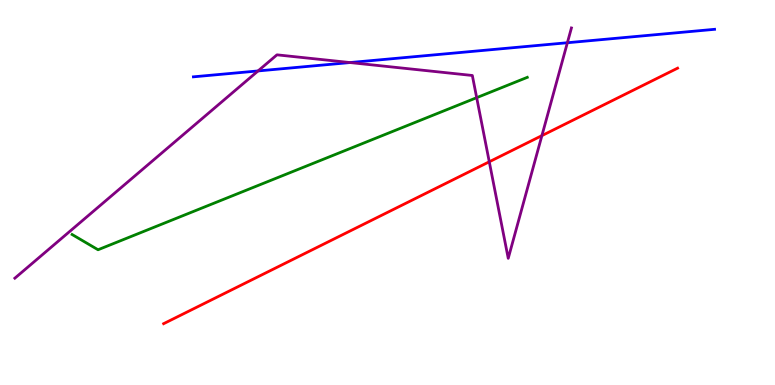[{'lines': ['blue', 'red'], 'intersections': []}, {'lines': ['green', 'red'], 'intersections': []}, {'lines': ['purple', 'red'], 'intersections': [{'x': 6.31, 'y': 5.8}, {'x': 6.99, 'y': 6.48}]}, {'lines': ['blue', 'green'], 'intersections': []}, {'lines': ['blue', 'purple'], 'intersections': [{'x': 3.33, 'y': 8.16}, {'x': 4.52, 'y': 8.38}, {'x': 7.32, 'y': 8.89}]}, {'lines': ['green', 'purple'], 'intersections': [{'x': 6.15, 'y': 7.46}]}]